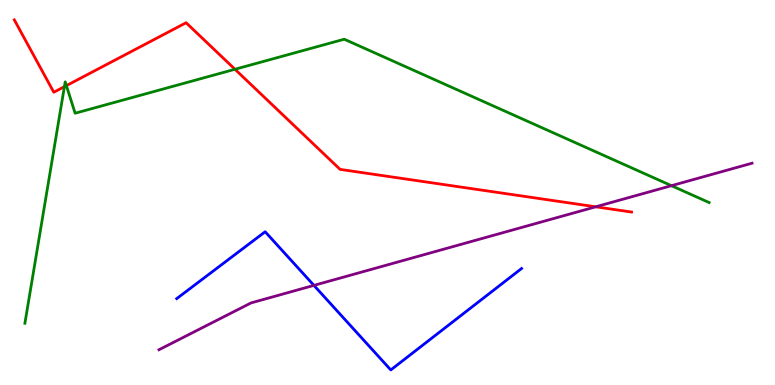[{'lines': ['blue', 'red'], 'intersections': []}, {'lines': ['green', 'red'], 'intersections': [{'x': 0.831, 'y': 7.75}, {'x': 0.857, 'y': 7.78}, {'x': 3.03, 'y': 8.2}]}, {'lines': ['purple', 'red'], 'intersections': [{'x': 7.69, 'y': 4.63}]}, {'lines': ['blue', 'green'], 'intersections': []}, {'lines': ['blue', 'purple'], 'intersections': [{'x': 4.05, 'y': 2.59}]}, {'lines': ['green', 'purple'], 'intersections': [{'x': 8.66, 'y': 5.18}]}]